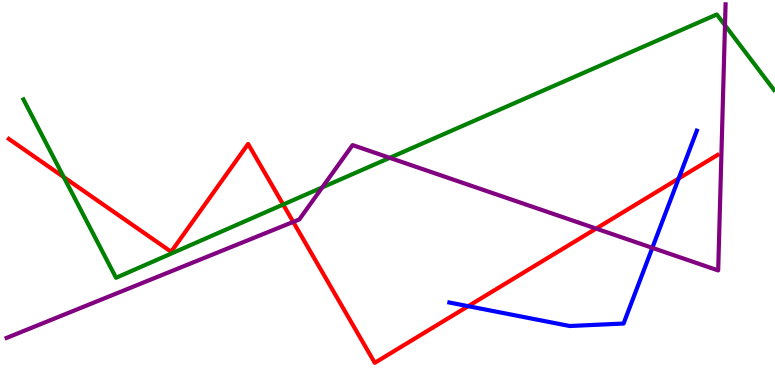[{'lines': ['blue', 'red'], 'intersections': [{'x': 6.04, 'y': 2.05}, {'x': 8.76, 'y': 5.36}]}, {'lines': ['green', 'red'], 'intersections': [{'x': 0.823, 'y': 5.4}, {'x': 3.65, 'y': 4.69}]}, {'lines': ['purple', 'red'], 'intersections': [{'x': 3.78, 'y': 4.24}, {'x': 7.69, 'y': 4.06}]}, {'lines': ['blue', 'green'], 'intersections': []}, {'lines': ['blue', 'purple'], 'intersections': [{'x': 8.42, 'y': 3.56}]}, {'lines': ['green', 'purple'], 'intersections': [{'x': 4.16, 'y': 5.13}, {'x': 5.03, 'y': 5.9}, {'x': 9.35, 'y': 9.34}]}]